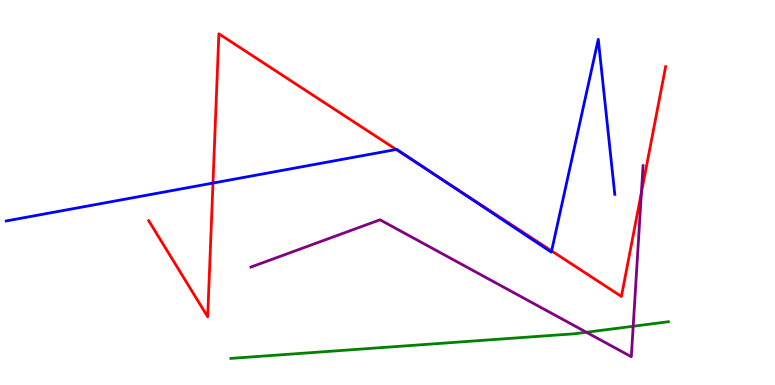[{'lines': ['blue', 'red'], 'intersections': [{'x': 2.75, 'y': 5.24}, {'x': 5.11, 'y': 6.12}, {'x': 5.62, 'y': 5.46}, {'x': 7.12, 'y': 3.48}]}, {'lines': ['green', 'red'], 'intersections': []}, {'lines': ['purple', 'red'], 'intersections': [{'x': 8.28, 'y': 5.0}]}, {'lines': ['blue', 'green'], 'intersections': []}, {'lines': ['blue', 'purple'], 'intersections': []}, {'lines': ['green', 'purple'], 'intersections': [{'x': 7.57, 'y': 1.37}, {'x': 8.17, 'y': 1.53}]}]